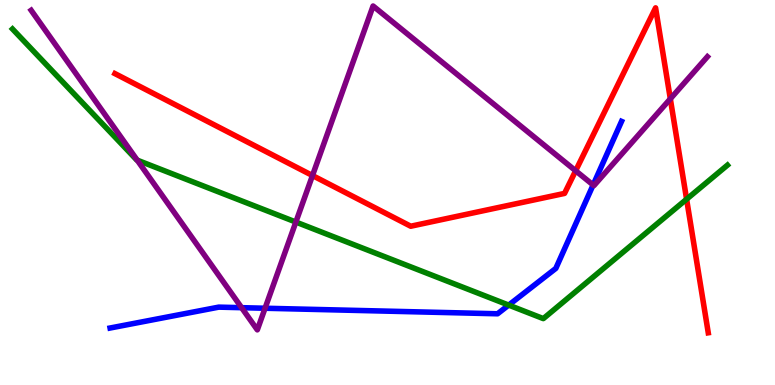[{'lines': ['blue', 'red'], 'intersections': []}, {'lines': ['green', 'red'], 'intersections': [{'x': 8.86, 'y': 4.83}]}, {'lines': ['purple', 'red'], 'intersections': [{'x': 4.03, 'y': 5.44}, {'x': 7.43, 'y': 5.56}, {'x': 8.65, 'y': 7.43}]}, {'lines': ['blue', 'green'], 'intersections': [{'x': 6.56, 'y': 2.08}]}, {'lines': ['blue', 'purple'], 'intersections': [{'x': 3.12, 'y': 2.01}, {'x': 3.42, 'y': 1.99}, {'x': 7.65, 'y': 5.2}]}, {'lines': ['green', 'purple'], 'intersections': [{'x': 1.77, 'y': 5.84}, {'x': 3.82, 'y': 4.23}]}]